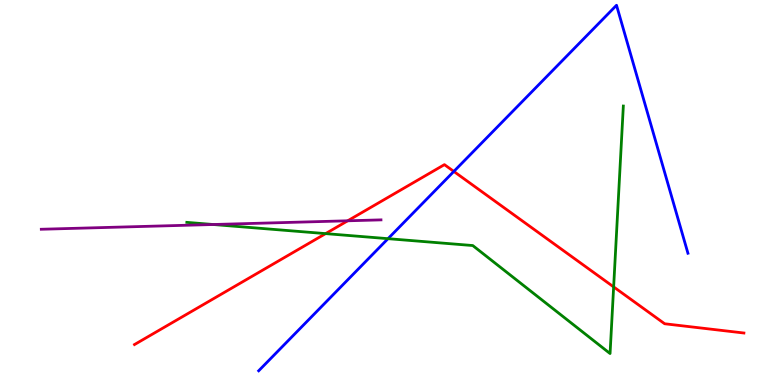[{'lines': ['blue', 'red'], 'intersections': [{'x': 5.86, 'y': 5.55}]}, {'lines': ['green', 'red'], 'intersections': [{'x': 4.2, 'y': 3.93}, {'x': 7.92, 'y': 2.55}]}, {'lines': ['purple', 'red'], 'intersections': [{'x': 4.49, 'y': 4.27}]}, {'lines': ['blue', 'green'], 'intersections': [{'x': 5.01, 'y': 3.8}]}, {'lines': ['blue', 'purple'], 'intersections': []}, {'lines': ['green', 'purple'], 'intersections': [{'x': 2.75, 'y': 4.17}]}]